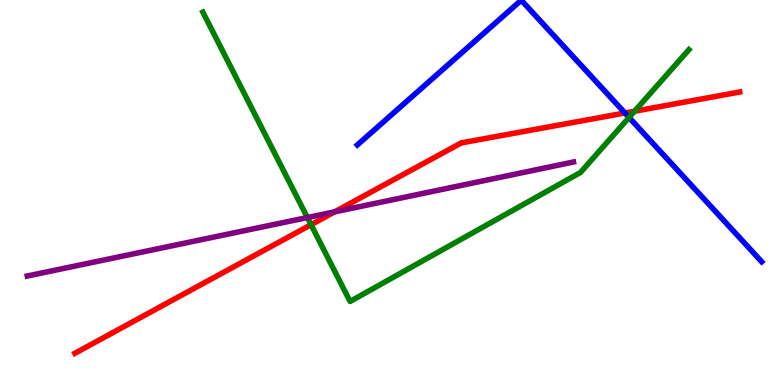[{'lines': ['blue', 'red'], 'intersections': [{'x': 8.06, 'y': 7.07}]}, {'lines': ['green', 'red'], 'intersections': [{'x': 4.01, 'y': 4.16}, {'x': 8.19, 'y': 7.11}]}, {'lines': ['purple', 'red'], 'intersections': [{'x': 4.32, 'y': 4.5}]}, {'lines': ['blue', 'green'], 'intersections': [{'x': 8.12, 'y': 6.95}]}, {'lines': ['blue', 'purple'], 'intersections': []}, {'lines': ['green', 'purple'], 'intersections': [{'x': 3.97, 'y': 4.35}]}]